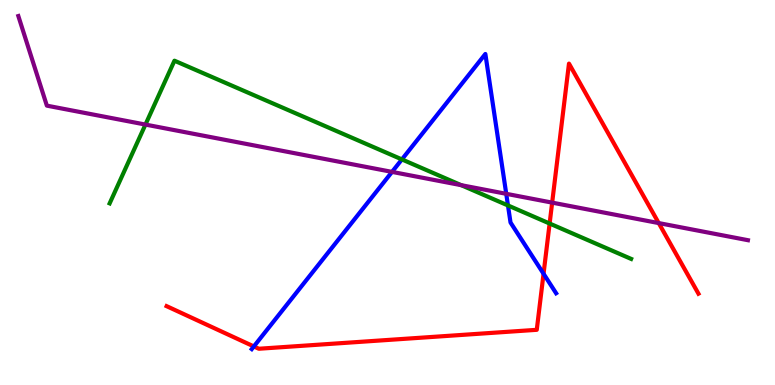[{'lines': ['blue', 'red'], 'intersections': [{'x': 3.28, 'y': 1.0}, {'x': 7.01, 'y': 2.89}]}, {'lines': ['green', 'red'], 'intersections': [{'x': 7.09, 'y': 4.19}]}, {'lines': ['purple', 'red'], 'intersections': [{'x': 7.12, 'y': 4.74}, {'x': 8.5, 'y': 4.21}]}, {'lines': ['blue', 'green'], 'intersections': [{'x': 5.19, 'y': 5.86}, {'x': 6.55, 'y': 4.66}]}, {'lines': ['blue', 'purple'], 'intersections': [{'x': 5.06, 'y': 5.54}, {'x': 6.53, 'y': 4.97}]}, {'lines': ['green', 'purple'], 'intersections': [{'x': 1.88, 'y': 6.76}, {'x': 5.95, 'y': 5.19}]}]